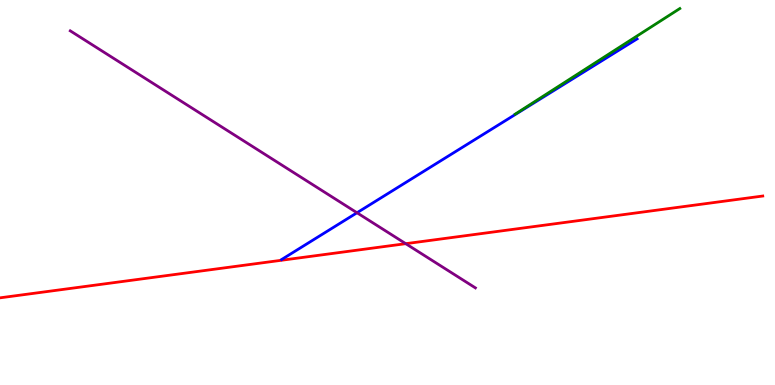[{'lines': ['blue', 'red'], 'intersections': []}, {'lines': ['green', 'red'], 'intersections': []}, {'lines': ['purple', 'red'], 'intersections': [{'x': 5.24, 'y': 3.67}]}, {'lines': ['blue', 'green'], 'intersections': []}, {'lines': ['blue', 'purple'], 'intersections': [{'x': 4.61, 'y': 4.47}]}, {'lines': ['green', 'purple'], 'intersections': []}]